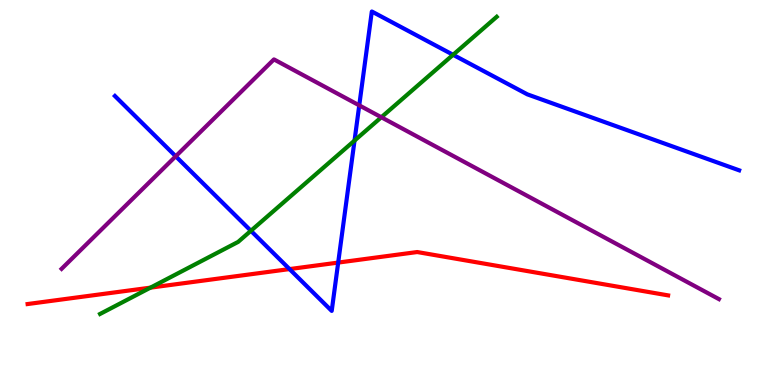[{'lines': ['blue', 'red'], 'intersections': [{'x': 3.74, 'y': 3.01}, {'x': 4.36, 'y': 3.18}]}, {'lines': ['green', 'red'], 'intersections': [{'x': 1.94, 'y': 2.53}]}, {'lines': ['purple', 'red'], 'intersections': []}, {'lines': ['blue', 'green'], 'intersections': [{'x': 3.24, 'y': 4.01}, {'x': 4.57, 'y': 6.35}, {'x': 5.85, 'y': 8.58}]}, {'lines': ['blue', 'purple'], 'intersections': [{'x': 2.27, 'y': 5.94}, {'x': 4.64, 'y': 7.26}]}, {'lines': ['green', 'purple'], 'intersections': [{'x': 4.92, 'y': 6.95}]}]